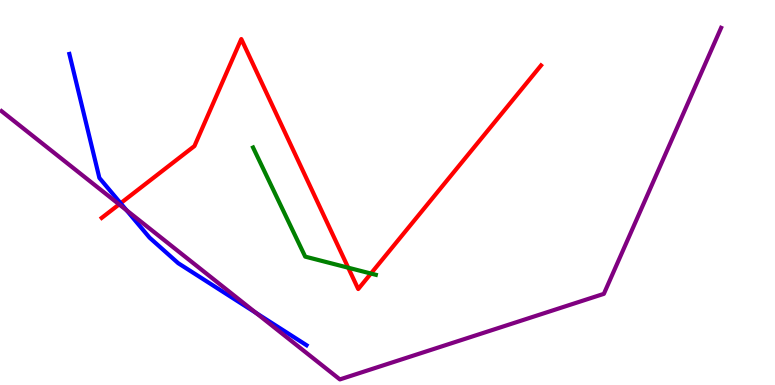[{'lines': ['blue', 'red'], 'intersections': [{'x': 1.56, 'y': 4.72}]}, {'lines': ['green', 'red'], 'intersections': [{'x': 4.49, 'y': 3.05}, {'x': 4.79, 'y': 2.9}]}, {'lines': ['purple', 'red'], 'intersections': [{'x': 1.54, 'y': 4.69}]}, {'lines': ['blue', 'green'], 'intersections': []}, {'lines': ['blue', 'purple'], 'intersections': [{'x': 1.63, 'y': 4.54}, {'x': 3.3, 'y': 1.87}]}, {'lines': ['green', 'purple'], 'intersections': []}]